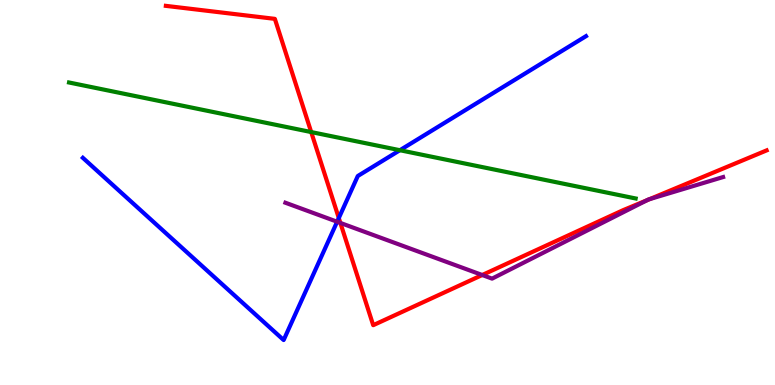[{'lines': ['blue', 'red'], 'intersections': [{'x': 4.37, 'y': 4.34}]}, {'lines': ['green', 'red'], 'intersections': [{'x': 4.02, 'y': 6.57}]}, {'lines': ['purple', 'red'], 'intersections': [{'x': 4.39, 'y': 4.21}, {'x': 6.22, 'y': 2.86}, {'x': 8.35, 'y': 4.8}, {'x': 8.38, 'y': 4.83}]}, {'lines': ['blue', 'green'], 'intersections': [{'x': 5.16, 'y': 6.1}]}, {'lines': ['blue', 'purple'], 'intersections': [{'x': 4.35, 'y': 4.24}]}, {'lines': ['green', 'purple'], 'intersections': []}]